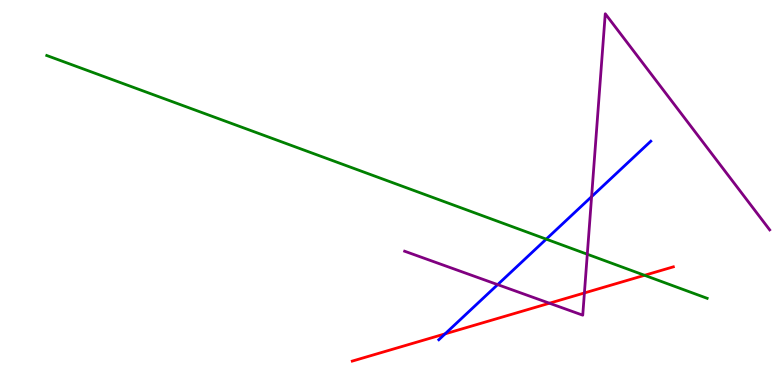[{'lines': ['blue', 'red'], 'intersections': [{'x': 5.74, 'y': 1.33}]}, {'lines': ['green', 'red'], 'intersections': [{'x': 8.32, 'y': 2.85}]}, {'lines': ['purple', 'red'], 'intersections': [{'x': 7.09, 'y': 2.12}, {'x': 7.54, 'y': 2.39}]}, {'lines': ['blue', 'green'], 'intersections': [{'x': 7.05, 'y': 3.79}]}, {'lines': ['blue', 'purple'], 'intersections': [{'x': 6.42, 'y': 2.61}, {'x': 7.63, 'y': 4.89}]}, {'lines': ['green', 'purple'], 'intersections': [{'x': 7.58, 'y': 3.4}]}]